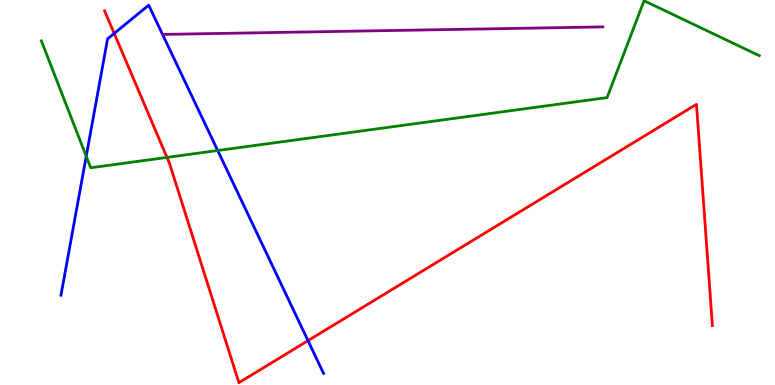[{'lines': ['blue', 'red'], 'intersections': [{'x': 1.47, 'y': 9.13}, {'x': 3.97, 'y': 1.15}]}, {'lines': ['green', 'red'], 'intersections': [{'x': 2.15, 'y': 5.91}]}, {'lines': ['purple', 'red'], 'intersections': []}, {'lines': ['blue', 'green'], 'intersections': [{'x': 1.11, 'y': 5.94}, {'x': 2.81, 'y': 6.09}]}, {'lines': ['blue', 'purple'], 'intersections': []}, {'lines': ['green', 'purple'], 'intersections': []}]